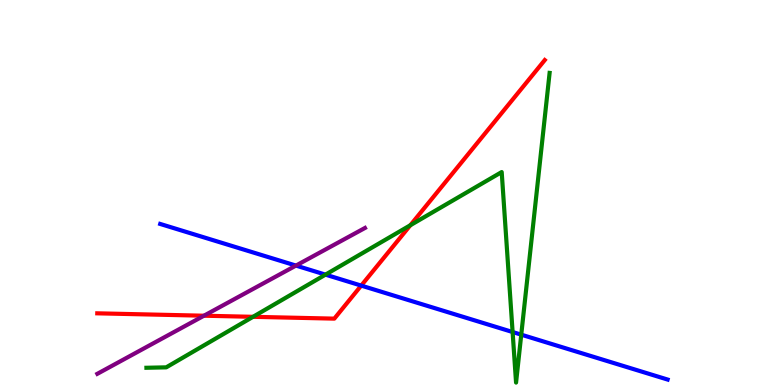[{'lines': ['blue', 'red'], 'intersections': [{'x': 4.66, 'y': 2.58}]}, {'lines': ['green', 'red'], 'intersections': [{'x': 3.26, 'y': 1.77}, {'x': 5.29, 'y': 4.15}]}, {'lines': ['purple', 'red'], 'intersections': [{'x': 2.63, 'y': 1.8}]}, {'lines': ['blue', 'green'], 'intersections': [{'x': 4.2, 'y': 2.87}, {'x': 6.61, 'y': 1.38}, {'x': 6.73, 'y': 1.31}]}, {'lines': ['blue', 'purple'], 'intersections': [{'x': 3.82, 'y': 3.1}]}, {'lines': ['green', 'purple'], 'intersections': []}]